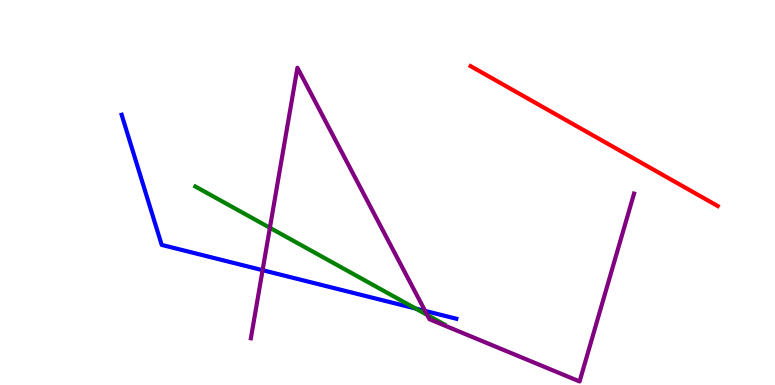[{'lines': ['blue', 'red'], 'intersections': []}, {'lines': ['green', 'red'], 'intersections': []}, {'lines': ['purple', 'red'], 'intersections': []}, {'lines': ['blue', 'green'], 'intersections': [{'x': 5.36, 'y': 1.99}]}, {'lines': ['blue', 'purple'], 'intersections': [{'x': 3.39, 'y': 2.98}, {'x': 5.49, 'y': 1.92}]}, {'lines': ['green', 'purple'], 'intersections': [{'x': 3.48, 'y': 4.08}, {'x': 5.51, 'y': 1.82}]}]